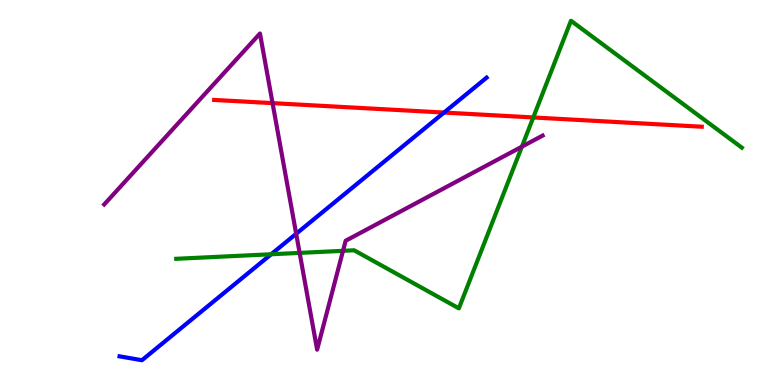[{'lines': ['blue', 'red'], 'intersections': [{'x': 5.73, 'y': 7.08}]}, {'lines': ['green', 'red'], 'intersections': [{'x': 6.88, 'y': 6.95}]}, {'lines': ['purple', 'red'], 'intersections': [{'x': 3.52, 'y': 7.32}]}, {'lines': ['blue', 'green'], 'intersections': [{'x': 3.5, 'y': 3.4}]}, {'lines': ['blue', 'purple'], 'intersections': [{'x': 3.82, 'y': 3.93}]}, {'lines': ['green', 'purple'], 'intersections': [{'x': 3.87, 'y': 3.43}, {'x': 4.43, 'y': 3.49}, {'x': 6.73, 'y': 6.19}]}]